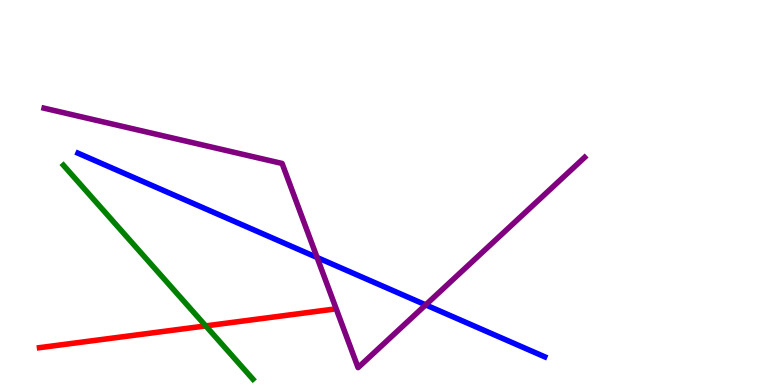[{'lines': ['blue', 'red'], 'intersections': []}, {'lines': ['green', 'red'], 'intersections': [{'x': 2.65, 'y': 1.54}]}, {'lines': ['purple', 'red'], 'intersections': []}, {'lines': ['blue', 'green'], 'intersections': []}, {'lines': ['blue', 'purple'], 'intersections': [{'x': 4.09, 'y': 3.31}, {'x': 5.49, 'y': 2.08}]}, {'lines': ['green', 'purple'], 'intersections': []}]